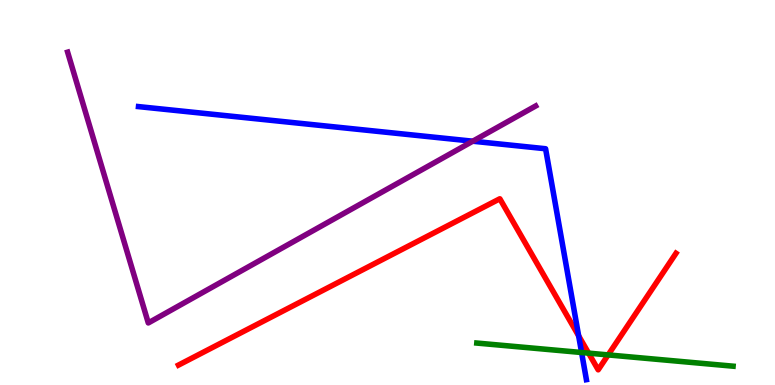[{'lines': ['blue', 'red'], 'intersections': [{'x': 7.47, 'y': 1.28}]}, {'lines': ['green', 'red'], 'intersections': [{'x': 7.59, 'y': 0.827}, {'x': 7.85, 'y': 0.782}]}, {'lines': ['purple', 'red'], 'intersections': []}, {'lines': ['blue', 'green'], 'intersections': [{'x': 7.5, 'y': 0.844}]}, {'lines': ['blue', 'purple'], 'intersections': [{'x': 6.1, 'y': 6.33}]}, {'lines': ['green', 'purple'], 'intersections': []}]